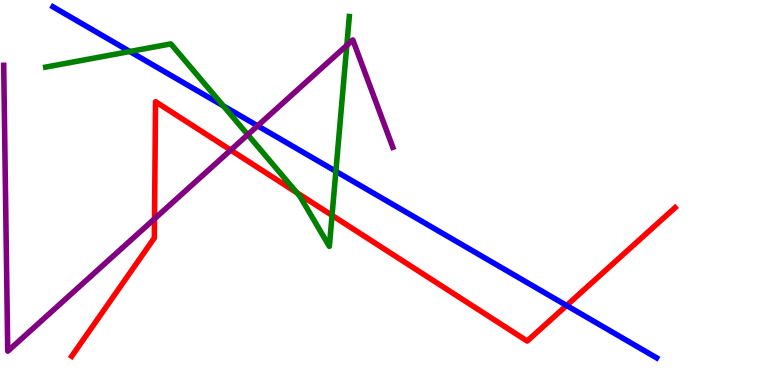[{'lines': ['blue', 'red'], 'intersections': [{'x': 7.31, 'y': 2.06}]}, {'lines': ['green', 'red'], 'intersections': [{'x': 3.83, 'y': 4.99}, {'x': 4.28, 'y': 4.41}]}, {'lines': ['purple', 'red'], 'intersections': [{'x': 1.99, 'y': 4.32}, {'x': 2.98, 'y': 6.1}]}, {'lines': ['blue', 'green'], 'intersections': [{'x': 1.68, 'y': 8.66}, {'x': 2.88, 'y': 7.25}, {'x': 4.33, 'y': 5.55}]}, {'lines': ['blue', 'purple'], 'intersections': [{'x': 3.32, 'y': 6.73}]}, {'lines': ['green', 'purple'], 'intersections': [{'x': 3.2, 'y': 6.5}, {'x': 4.47, 'y': 8.82}]}]